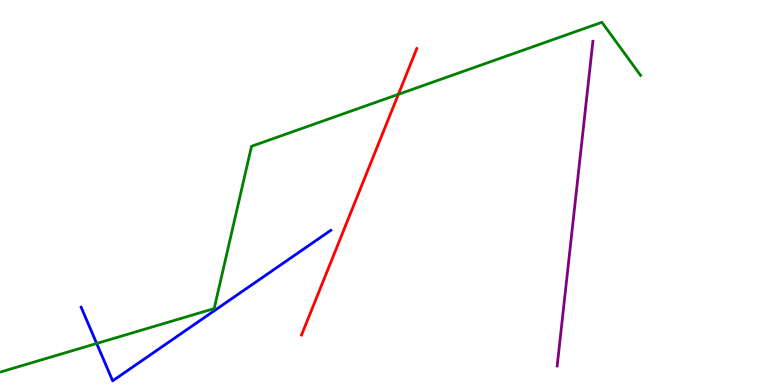[{'lines': ['blue', 'red'], 'intersections': []}, {'lines': ['green', 'red'], 'intersections': [{'x': 5.14, 'y': 7.55}]}, {'lines': ['purple', 'red'], 'intersections': []}, {'lines': ['blue', 'green'], 'intersections': [{'x': 1.25, 'y': 1.08}]}, {'lines': ['blue', 'purple'], 'intersections': []}, {'lines': ['green', 'purple'], 'intersections': []}]